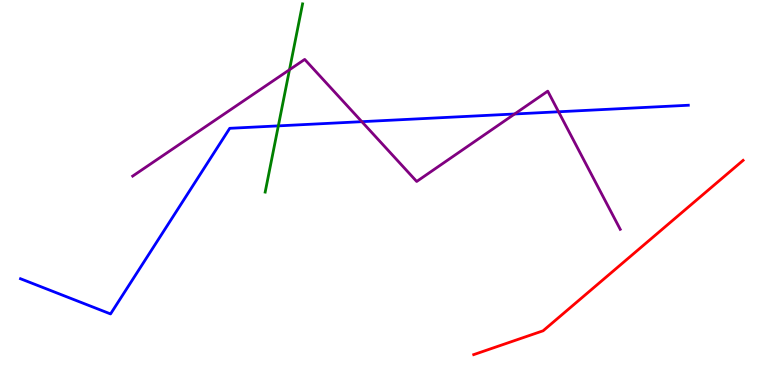[{'lines': ['blue', 'red'], 'intersections': []}, {'lines': ['green', 'red'], 'intersections': []}, {'lines': ['purple', 'red'], 'intersections': []}, {'lines': ['blue', 'green'], 'intersections': [{'x': 3.59, 'y': 6.73}]}, {'lines': ['blue', 'purple'], 'intersections': [{'x': 4.67, 'y': 6.84}, {'x': 6.64, 'y': 7.04}, {'x': 7.21, 'y': 7.1}]}, {'lines': ['green', 'purple'], 'intersections': [{'x': 3.74, 'y': 8.19}]}]